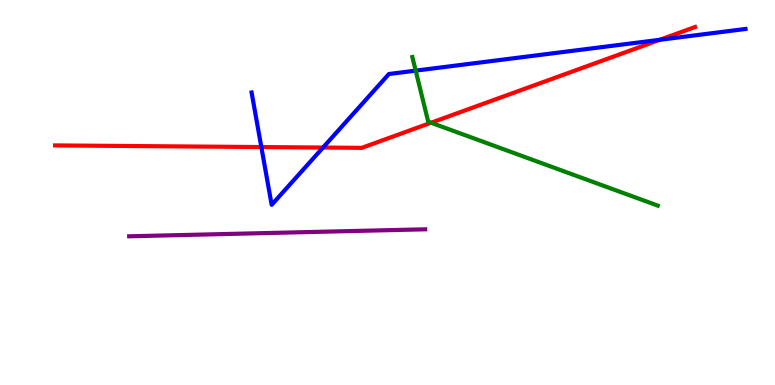[{'lines': ['blue', 'red'], 'intersections': [{'x': 3.37, 'y': 6.18}, {'x': 4.17, 'y': 6.17}, {'x': 8.51, 'y': 8.97}]}, {'lines': ['green', 'red'], 'intersections': [{'x': 5.56, 'y': 6.81}]}, {'lines': ['purple', 'red'], 'intersections': []}, {'lines': ['blue', 'green'], 'intersections': [{'x': 5.36, 'y': 8.17}]}, {'lines': ['blue', 'purple'], 'intersections': []}, {'lines': ['green', 'purple'], 'intersections': []}]